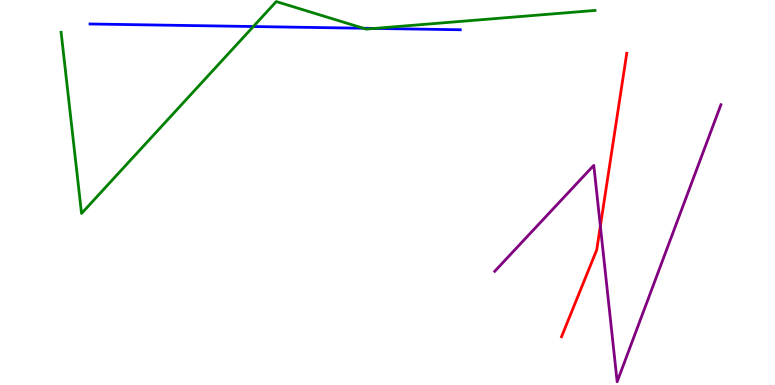[{'lines': ['blue', 'red'], 'intersections': []}, {'lines': ['green', 'red'], 'intersections': []}, {'lines': ['purple', 'red'], 'intersections': [{'x': 7.75, 'y': 4.13}]}, {'lines': ['blue', 'green'], 'intersections': [{'x': 3.27, 'y': 9.31}, {'x': 4.69, 'y': 9.27}, {'x': 4.83, 'y': 9.26}]}, {'lines': ['blue', 'purple'], 'intersections': []}, {'lines': ['green', 'purple'], 'intersections': []}]